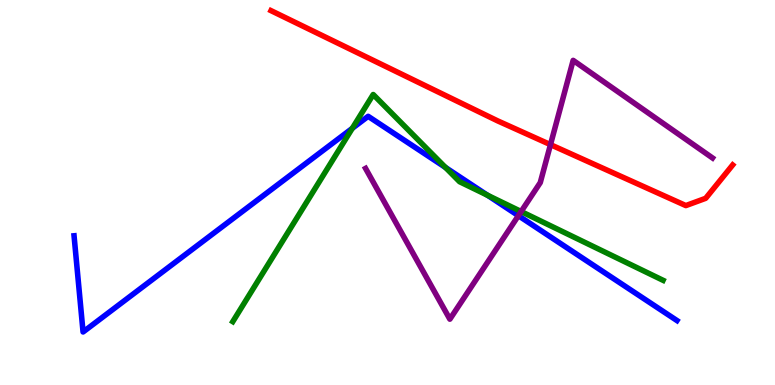[{'lines': ['blue', 'red'], 'intersections': []}, {'lines': ['green', 'red'], 'intersections': []}, {'lines': ['purple', 'red'], 'intersections': [{'x': 7.1, 'y': 6.24}]}, {'lines': ['blue', 'green'], 'intersections': [{'x': 4.55, 'y': 6.67}, {'x': 5.75, 'y': 5.65}, {'x': 6.29, 'y': 4.93}]}, {'lines': ['blue', 'purple'], 'intersections': [{'x': 6.69, 'y': 4.4}]}, {'lines': ['green', 'purple'], 'intersections': [{'x': 6.72, 'y': 4.51}]}]